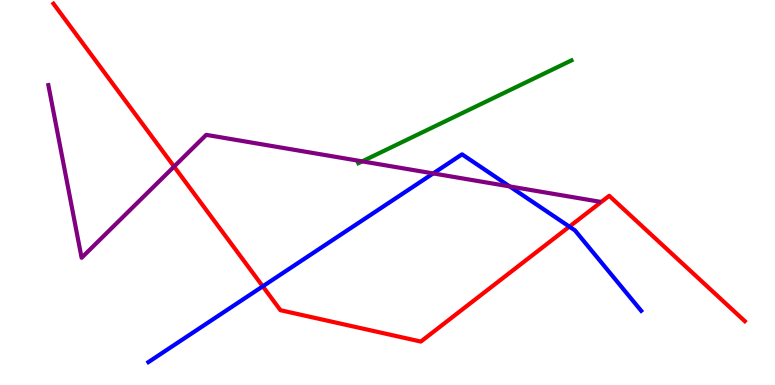[{'lines': ['blue', 'red'], 'intersections': [{'x': 3.39, 'y': 2.56}, {'x': 7.35, 'y': 4.11}]}, {'lines': ['green', 'red'], 'intersections': []}, {'lines': ['purple', 'red'], 'intersections': [{'x': 2.25, 'y': 5.67}]}, {'lines': ['blue', 'green'], 'intersections': []}, {'lines': ['blue', 'purple'], 'intersections': [{'x': 5.59, 'y': 5.5}, {'x': 6.58, 'y': 5.16}]}, {'lines': ['green', 'purple'], 'intersections': [{'x': 4.67, 'y': 5.81}]}]